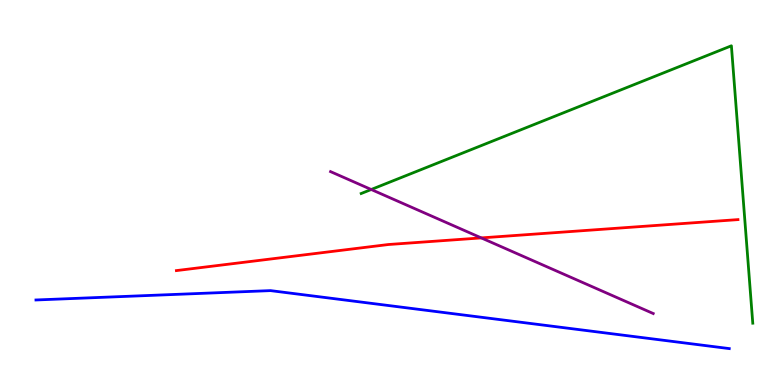[{'lines': ['blue', 'red'], 'intersections': []}, {'lines': ['green', 'red'], 'intersections': []}, {'lines': ['purple', 'red'], 'intersections': [{'x': 6.21, 'y': 3.82}]}, {'lines': ['blue', 'green'], 'intersections': []}, {'lines': ['blue', 'purple'], 'intersections': []}, {'lines': ['green', 'purple'], 'intersections': [{'x': 4.79, 'y': 5.08}]}]